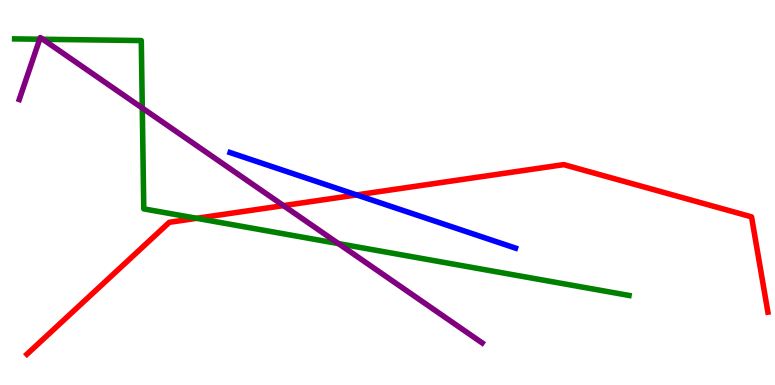[{'lines': ['blue', 'red'], 'intersections': [{'x': 4.6, 'y': 4.94}]}, {'lines': ['green', 'red'], 'intersections': [{'x': 2.54, 'y': 4.33}]}, {'lines': ['purple', 'red'], 'intersections': [{'x': 3.66, 'y': 4.66}]}, {'lines': ['blue', 'green'], 'intersections': []}, {'lines': ['blue', 'purple'], 'intersections': []}, {'lines': ['green', 'purple'], 'intersections': [{'x': 0.512, 'y': 8.98}, {'x': 0.552, 'y': 8.98}, {'x': 1.84, 'y': 7.19}, {'x': 4.37, 'y': 3.67}]}]